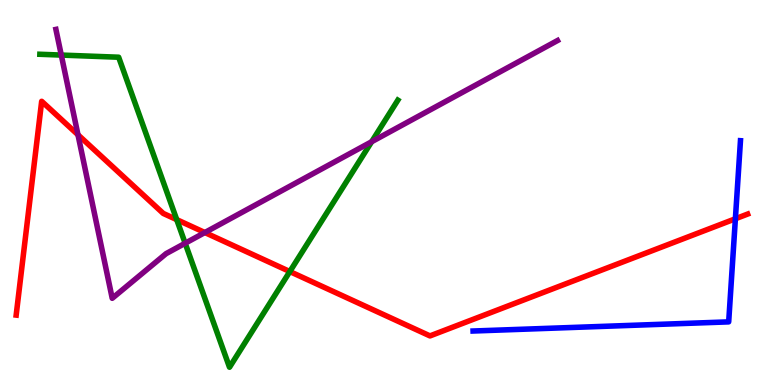[{'lines': ['blue', 'red'], 'intersections': [{'x': 9.49, 'y': 4.32}]}, {'lines': ['green', 'red'], 'intersections': [{'x': 2.28, 'y': 4.3}, {'x': 3.74, 'y': 2.95}]}, {'lines': ['purple', 'red'], 'intersections': [{'x': 1.01, 'y': 6.5}, {'x': 2.64, 'y': 3.96}]}, {'lines': ['blue', 'green'], 'intersections': []}, {'lines': ['blue', 'purple'], 'intersections': []}, {'lines': ['green', 'purple'], 'intersections': [{'x': 0.791, 'y': 8.57}, {'x': 2.39, 'y': 3.68}, {'x': 4.8, 'y': 6.32}]}]